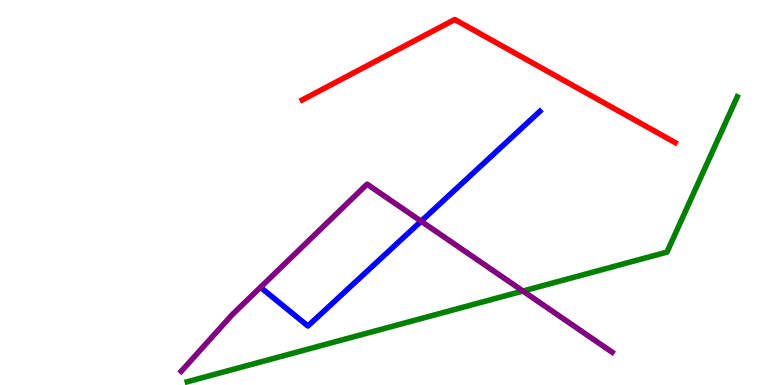[{'lines': ['blue', 'red'], 'intersections': []}, {'lines': ['green', 'red'], 'intersections': []}, {'lines': ['purple', 'red'], 'intersections': []}, {'lines': ['blue', 'green'], 'intersections': []}, {'lines': ['blue', 'purple'], 'intersections': [{'x': 5.43, 'y': 4.25}]}, {'lines': ['green', 'purple'], 'intersections': [{'x': 6.75, 'y': 2.44}]}]